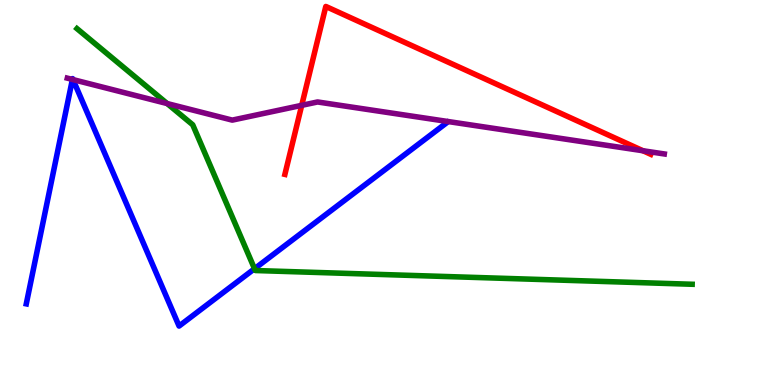[{'lines': ['blue', 'red'], 'intersections': []}, {'lines': ['green', 'red'], 'intersections': []}, {'lines': ['purple', 'red'], 'intersections': [{'x': 3.89, 'y': 7.26}, {'x': 8.3, 'y': 6.08}]}, {'lines': ['blue', 'green'], 'intersections': [{'x': 3.28, 'y': 3.02}]}, {'lines': ['blue', 'purple'], 'intersections': [{'x': 0.934, 'y': 7.94}, {'x': 0.942, 'y': 7.93}]}, {'lines': ['green', 'purple'], 'intersections': [{'x': 2.16, 'y': 7.31}]}]